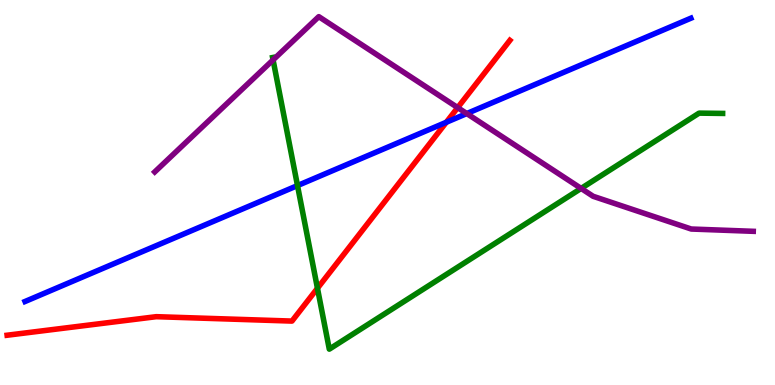[{'lines': ['blue', 'red'], 'intersections': [{'x': 5.76, 'y': 6.82}]}, {'lines': ['green', 'red'], 'intersections': [{'x': 4.1, 'y': 2.51}]}, {'lines': ['purple', 'red'], 'intersections': [{'x': 5.91, 'y': 7.21}]}, {'lines': ['blue', 'green'], 'intersections': [{'x': 3.84, 'y': 5.18}]}, {'lines': ['blue', 'purple'], 'intersections': [{'x': 6.02, 'y': 7.05}]}, {'lines': ['green', 'purple'], 'intersections': [{'x': 3.52, 'y': 8.44}, {'x': 7.5, 'y': 5.11}]}]